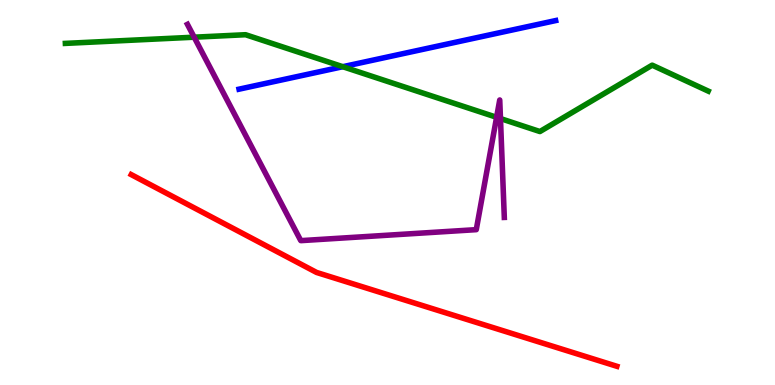[{'lines': ['blue', 'red'], 'intersections': []}, {'lines': ['green', 'red'], 'intersections': []}, {'lines': ['purple', 'red'], 'intersections': []}, {'lines': ['blue', 'green'], 'intersections': [{'x': 4.42, 'y': 8.27}]}, {'lines': ['blue', 'purple'], 'intersections': []}, {'lines': ['green', 'purple'], 'intersections': [{'x': 2.51, 'y': 9.03}, {'x': 6.41, 'y': 6.95}, {'x': 6.46, 'y': 6.92}]}]